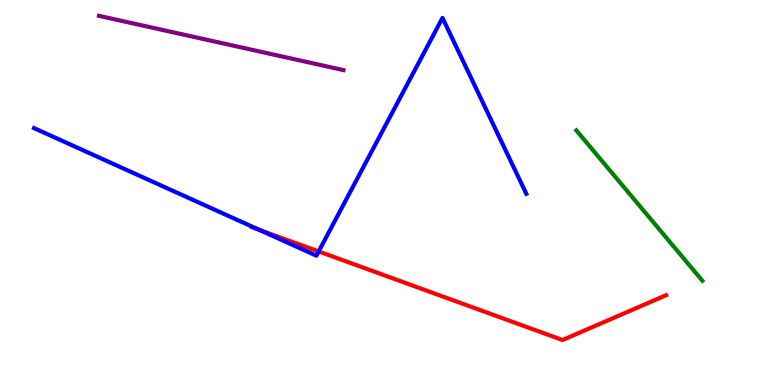[{'lines': ['blue', 'red'], 'intersections': [{'x': 3.35, 'y': 4.03}, {'x': 4.11, 'y': 3.47}]}, {'lines': ['green', 'red'], 'intersections': []}, {'lines': ['purple', 'red'], 'intersections': []}, {'lines': ['blue', 'green'], 'intersections': []}, {'lines': ['blue', 'purple'], 'intersections': []}, {'lines': ['green', 'purple'], 'intersections': []}]